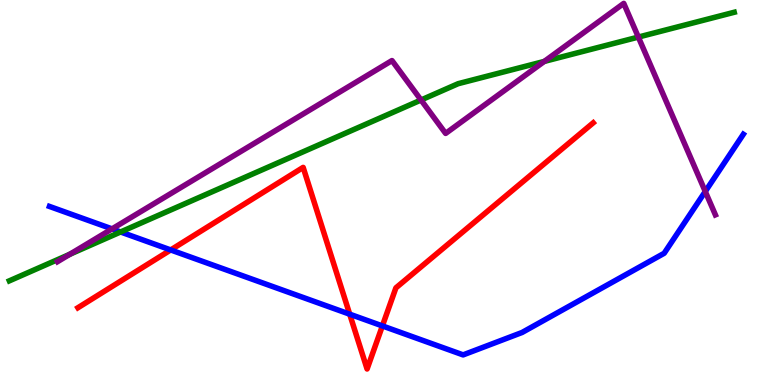[{'lines': ['blue', 'red'], 'intersections': [{'x': 2.2, 'y': 3.51}, {'x': 4.51, 'y': 1.84}, {'x': 4.93, 'y': 1.53}]}, {'lines': ['green', 'red'], 'intersections': []}, {'lines': ['purple', 'red'], 'intersections': []}, {'lines': ['blue', 'green'], 'intersections': [{'x': 1.56, 'y': 3.97}]}, {'lines': ['blue', 'purple'], 'intersections': [{'x': 1.45, 'y': 4.05}, {'x': 9.1, 'y': 5.03}]}, {'lines': ['green', 'purple'], 'intersections': [{'x': 0.901, 'y': 3.4}, {'x': 5.43, 'y': 7.4}, {'x': 7.02, 'y': 8.4}, {'x': 8.24, 'y': 9.04}]}]